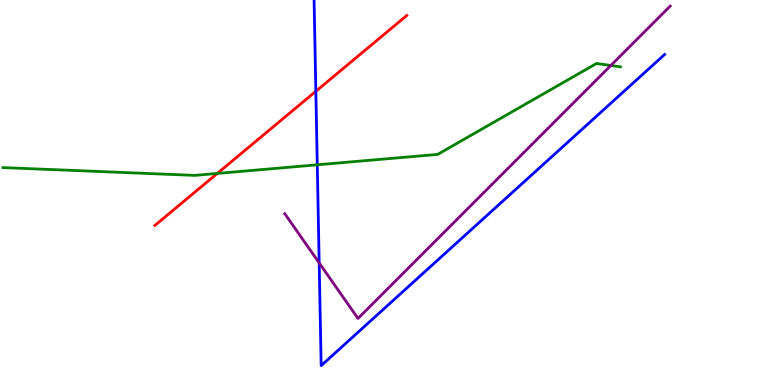[{'lines': ['blue', 'red'], 'intersections': [{'x': 4.08, 'y': 7.63}]}, {'lines': ['green', 'red'], 'intersections': [{'x': 2.8, 'y': 5.5}]}, {'lines': ['purple', 'red'], 'intersections': []}, {'lines': ['blue', 'green'], 'intersections': [{'x': 4.09, 'y': 5.72}]}, {'lines': ['blue', 'purple'], 'intersections': [{'x': 4.12, 'y': 3.17}]}, {'lines': ['green', 'purple'], 'intersections': [{'x': 7.88, 'y': 8.3}]}]